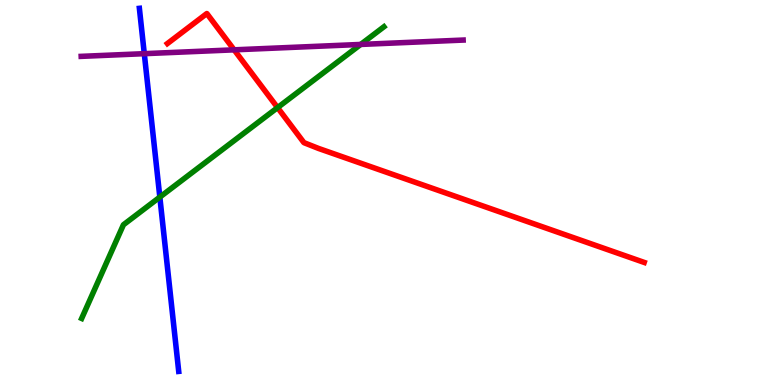[{'lines': ['blue', 'red'], 'intersections': []}, {'lines': ['green', 'red'], 'intersections': [{'x': 3.58, 'y': 7.2}]}, {'lines': ['purple', 'red'], 'intersections': [{'x': 3.02, 'y': 8.71}]}, {'lines': ['blue', 'green'], 'intersections': [{'x': 2.06, 'y': 4.88}]}, {'lines': ['blue', 'purple'], 'intersections': [{'x': 1.86, 'y': 8.61}]}, {'lines': ['green', 'purple'], 'intersections': [{'x': 4.65, 'y': 8.85}]}]